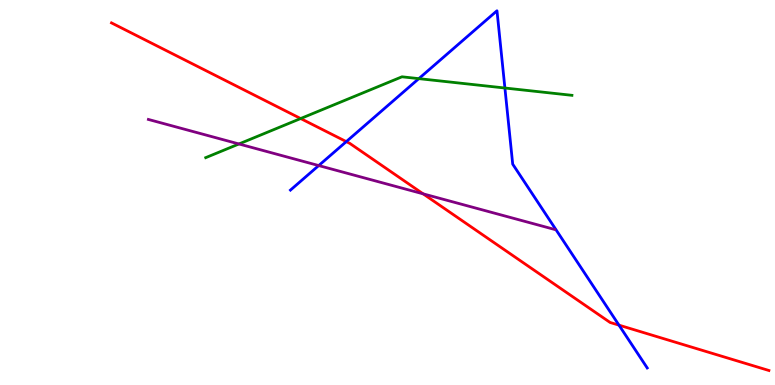[{'lines': ['blue', 'red'], 'intersections': [{'x': 4.47, 'y': 6.32}, {'x': 7.99, 'y': 1.55}]}, {'lines': ['green', 'red'], 'intersections': [{'x': 3.88, 'y': 6.92}]}, {'lines': ['purple', 'red'], 'intersections': [{'x': 5.46, 'y': 4.97}]}, {'lines': ['blue', 'green'], 'intersections': [{'x': 5.4, 'y': 7.96}, {'x': 6.51, 'y': 7.71}]}, {'lines': ['blue', 'purple'], 'intersections': [{'x': 4.11, 'y': 5.7}]}, {'lines': ['green', 'purple'], 'intersections': [{'x': 3.08, 'y': 6.26}]}]